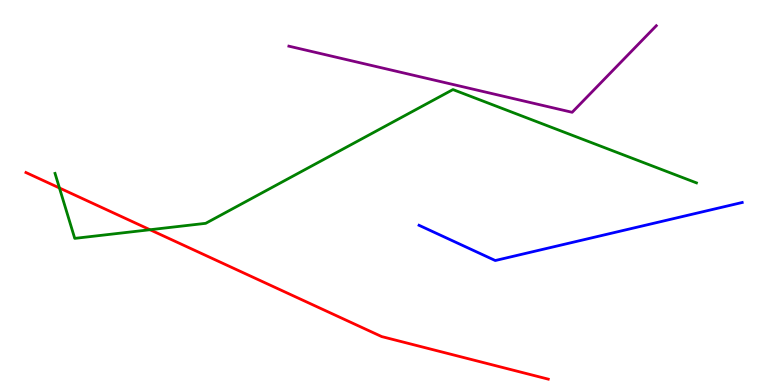[{'lines': ['blue', 'red'], 'intersections': []}, {'lines': ['green', 'red'], 'intersections': [{'x': 0.767, 'y': 5.12}, {'x': 1.94, 'y': 4.03}]}, {'lines': ['purple', 'red'], 'intersections': []}, {'lines': ['blue', 'green'], 'intersections': []}, {'lines': ['blue', 'purple'], 'intersections': []}, {'lines': ['green', 'purple'], 'intersections': []}]